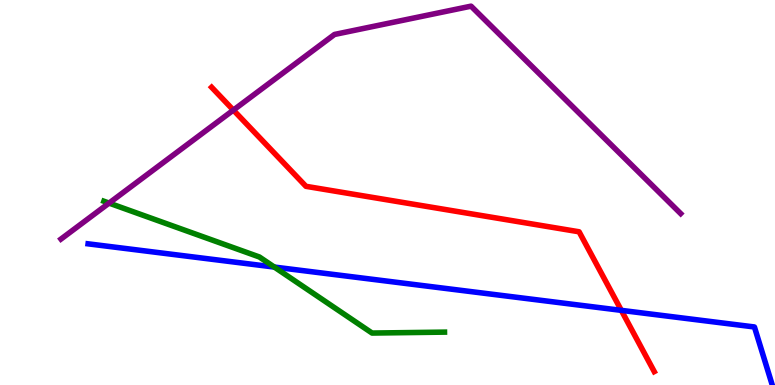[{'lines': ['blue', 'red'], 'intersections': [{'x': 8.02, 'y': 1.94}]}, {'lines': ['green', 'red'], 'intersections': []}, {'lines': ['purple', 'red'], 'intersections': [{'x': 3.01, 'y': 7.14}]}, {'lines': ['blue', 'green'], 'intersections': [{'x': 3.54, 'y': 3.06}]}, {'lines': ['blue', 'purple'], 'intersections': []}, {'lines': ['green', 'purple'], 'intersections': [{'x': 1.41, 'y': 4.72}]}]